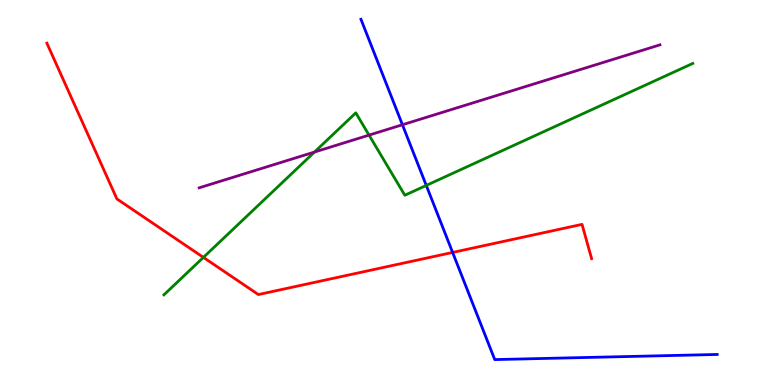[{'lines': ['blue', 'red'], 'intersections': [{'x': 5.84, 'y': 3.44}]}, {'lines': ['green', 'red'], 'intersections': [{'x': 2.62, 'y': 3.31}]}, {'lines': ['purple', 'red'], 'intersections': []}, {'lines': ['blue', 'green'], 'intersections': [{'x': 5.5, 'y': 5.18}]}, {'lines': ['blue', 'purple'], 'intersections': [{'x': 5.19, 'y': 6.76}]}, {'lines': ['green', 'purple'], 'intersections': [{'x': 4.06, 'y': 6.05}, {'x': 4.76, 'y': 6.49}]}]